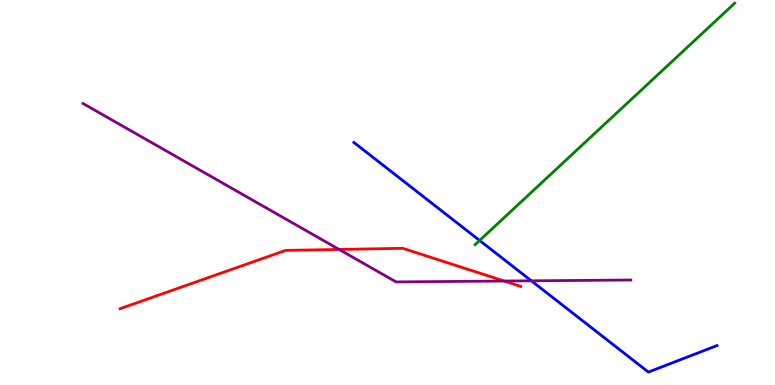[{'lines': ['blue', 'red'], 'intersections': []}, {'lines': ['green', 'red'], 'intersections': []}, {'lines': ['purple', 'red'], 'intersections': [{'x': 4.38, 'y': 3.52}, {'x': 6.51, 'y': 2.7}]}, {'lines': ['blue', 'green'], 'intersections': [{'x': 6.19, 'y': 3.75}]}, {'lines': ['blue', 'purple'], 'intersections': [{'x': 6.86, 'y': 2.71}]}, {'lines': ['green', 'purple'], 'intersections': []}]